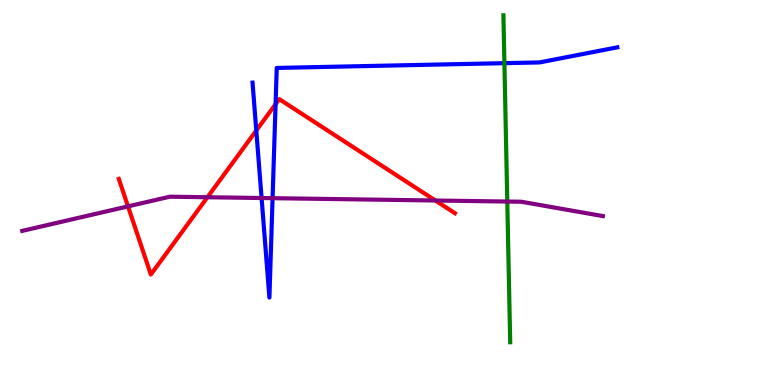[{'lines': ['blue', 'red'], 'intersections': [{'x': 3.31, 'y': 6.61}, {'x': 3.56, 'y': 7.29}]}, {'lines': ['green', 'red'], 'intersections': []}, {'lines': ['purple', 'red'], 'intersections': [{'x': 1.65, 'y': 4.64}, {'x': 2.68, 'y': 4.88}, {'x': 5.62, 'y': 4.79}]}, {'lines': ['blue', 'green'], 'intersections': [{'x': 6.51, 'y': 8.36}]}, {'lines': ['blue', 'purple'], 'intersections': [{'x': 3.38, 'y': 4.86}, {'x': 3.52, 'y': 4.85}]}, {'lines': ['green', 'purple'], 'intersections': [{'x': 6.55, 'y': 4.77}]}]